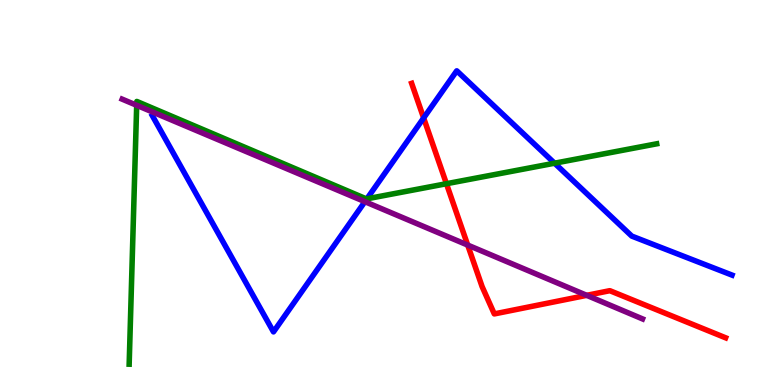[{'lines': ['blue', 'red'], 'intersections': [{'x': 5.47, 'y': 6.94}]}, {'lines': ['green', 'red'], 'intersections': [{'x': 5.76, 'y': 5.23}]}, {'lines': ['purple', 'red'], 'intersections': [{'x': 6.03, 'y': 3.63}, {'x': 7.57, 'y': 2.33}]}, {'lines': ['blue', 'green'], 'intersections': [{'x': 4.73, 'y': 4.84}, {'x': 7.16, 'y': 5.76}]}, {'lines': ['blue', 'purple'], 'intersections': [{'x': 4.71, 'y': 4.76}]}, {'lines': ['green', 'purple'], 'intersections': [{'x': 1.76, 'y': 7.27}]}]